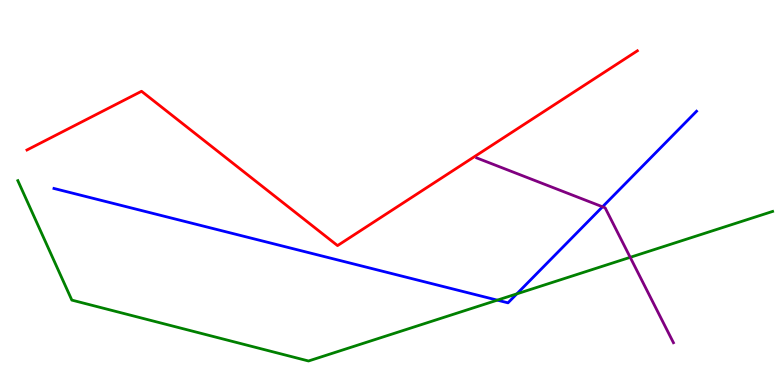[{'lines': ['blue', 'red'], 'intersections': []}, {'lines': ['green', 'red'], 'intersections': []}, {'lines': ['purple', 'red'], 'intersections': []}, {'lines': ['blue', 'green'], 'intersections': [{'x': 6.42, 'y': 2.2}, {'x': 6.67, 'y': 2.37}]}, {'lines': ['blue', 'purple'], 'intersections': [{'x': 7.77, 'y': 4.63}]}, {'lines': ['green', 'purple'], 'intersections': [{'x': 8.13, 'y': 3.32}]}]